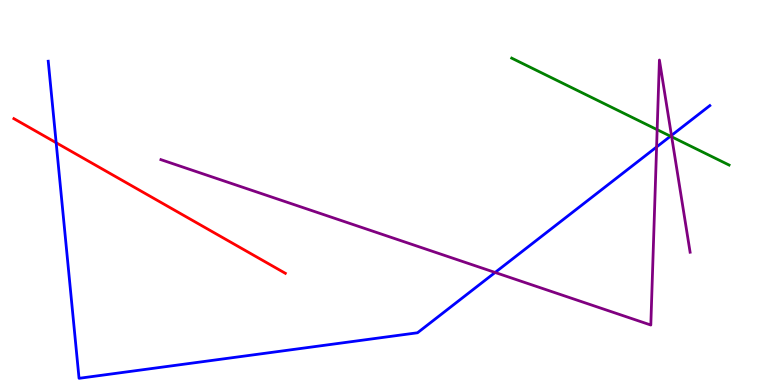[{'lines': ['blue', 'red'], 'intersections': [{'x': 0.725, 'y': 6.29}]}, {'lines': ['green', 'red'], 'intersections': []}, {'lines': ['purple', 'red'], 'intersections': []}, {'lines': ['blue', 'green'], 'intersections': [{'x': 8.65, 'y': 6.46}]}, {'lines': ['blue', 'purple'], 'intersections': [{'x': 6.39, 'y': 2.92}, {'x': 8.47, 'y': 6.18}, {'x': 8.66, 'y': 6.48}]}, {'lines': ['green', 'purple'], 'intersections': [{'x': 8.48, 'y': 6.63}, {'x': 8.67, 'y': 6.45}]}]